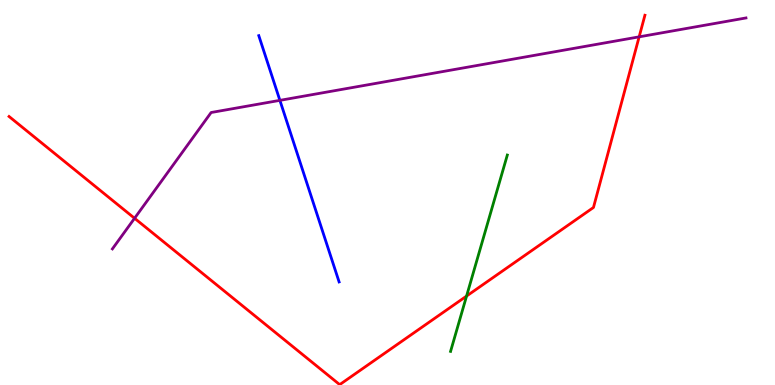[{'lines': ['blue', 'red'], 'intersections': []}, {'lines': ['green', 'red'], 'intersections': [{'x': 6.02, 'y': 2.31}]}, {'lines': ['purple', 'red'], 'intersections': [{'x': 1.74, 'y': 4.33}, {'x': 8.25, 'y': 9.04}]}, {'lines': ['blue', 'green'], 'intersections': []}, {'lines': ['blue', 'purple'], 'intersections': [{'x': 3.61, 'y': 7.39}]}, {'lines': ['green', 'purple'], 'intersections': []}]